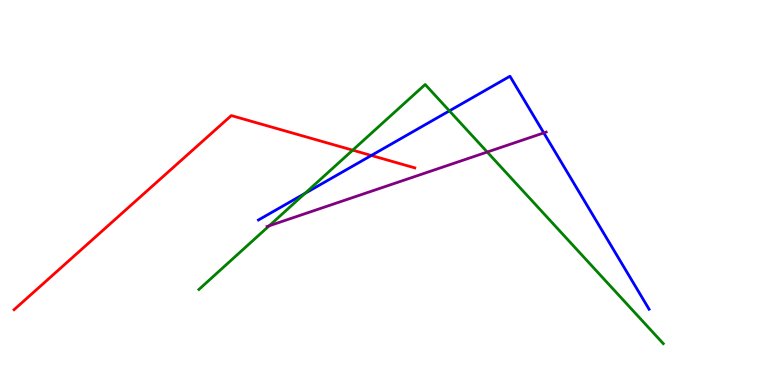[{'lines': ['blue', 'red'], 'intersections': [{'x': 4.79, 'y': 5.96}]}, {'lines': ['green', 'red'], 'intersections': [{'x': 4.55, 'y': 6.1}]}, {'lines': ['purple', 'red'], 'intersections': []}, {'lines': ['blue', 'green'], 'intersections': [{'x': 3.93, 'y': 4.98}, {'x': 5.8, 'y': 7.12}]}, {'lines': ['blue', 'purple'], 'intersections': [{'x': 7.02, 'y': 6.55}]}, {'lines': ['green', 'purple'], 'intersections': [{'x': 3.47, 'y': 4.14}, {'x': 6.29, 'y': 6.05}]}]